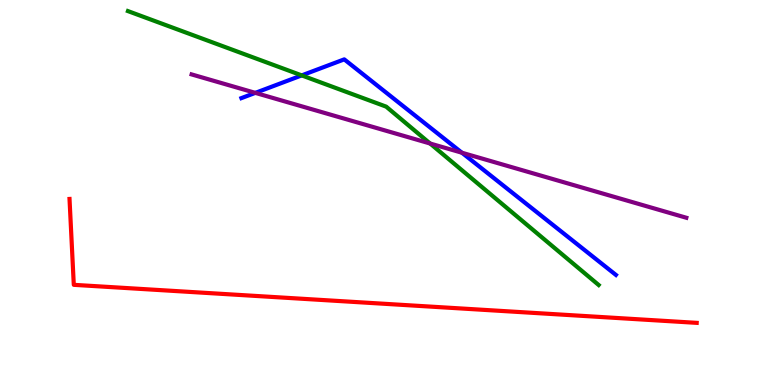[{'lines': ['blue', 'red'], 'intersections': []}, {'lines': ['green', 'red'], 'intersections': []}, {'lines': ['purple', 'red'], 'intersections': []}, {'lines': ['blue', 'green'], 'intersections': [{'x': 3.89, 'y': 8.04}]}, {'lines': ['blue', 'purple'], 'intersections': [{'x': 3.29, 'y': 7.59}, {'x': 5.96, 'y': 6.03}]}, {'lines': ['green', 'purple'], 'intersections': [{'x': 5.55, 'y': 6.27}]}]